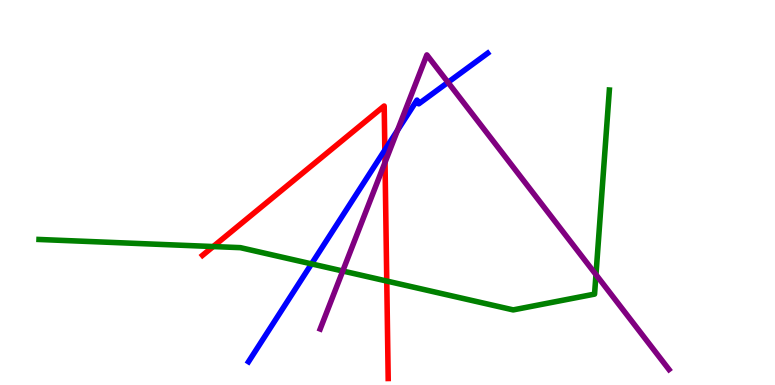[{'lines': ['blue', 'red'], 'intersections': [{'x': 4.97, 'y': 6.1}]}, {'lines': ['green', 'red'], 'intersections': [{'x': 2.75, 'y': 3.6}, {'x': 4.99, 'y': 2.7}]}, {'lines': ['purple', 'red'], 'intersections': [{'x': 4.97, 'y': 5.78}]}, {'lines': ['blue', 'green'], 'intersections': [{'x': 4.02, 'y': 3.15}]}, {'lines': ['blue', 'purple'], 'intersections': [{'x': 5.13, 'y': 6.61}, {'x': 5.78, 'y': 7.86}]}, {'lines': ['green', 'purple'], 'intersections': [{'x': 4.42, 'y': 2.96}, {'x': 7.69, 'y': 2.87}]}]